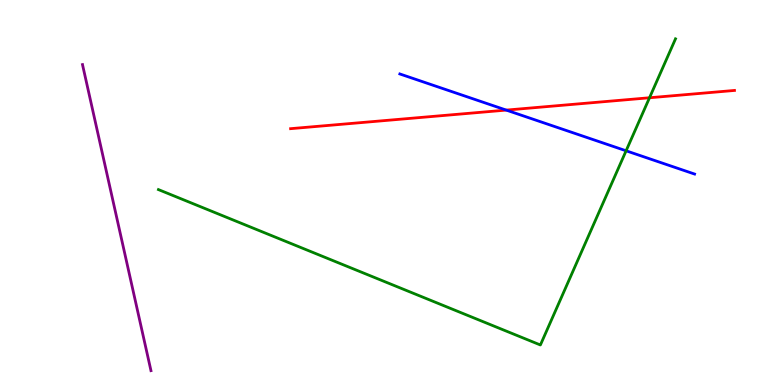[{'lines': ['blue', 'red'], 'intersections': [{'x': 6.53, 'y': 7.14}]}, {'lines': ['green', 'red'], 'intersections': [{'x': 8.38, 'y': 7.46}]}, {'lines': ['purple', 'red'], 'intersections': []}, {'lines': ['blue', 'green'], 'intersections': [{'x': 8.08, 'y': 6.08}]}, {'lines': ['blue', 'purple'], 'intersections': []}, {'lines': ['green', 'purple'], 'intersections': []}]